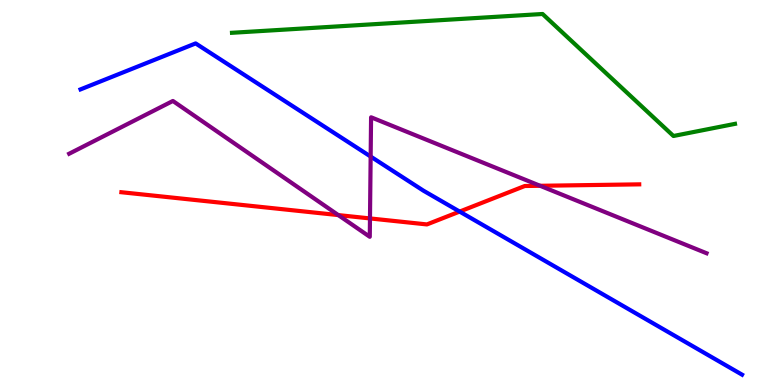[{'lines': ['blue', 'red'], 'intersections': [{'x': 5.93, 'y': 4.5}]}, {'lines': ['green', 'red'], 'intersections': []}, {'lines': ['purple', 'red'], 'intersections': [{'x': 4.37, 'y': 4.41}, {'x': 4.77, 'y': 4.33}, {'x': 6.97, 'y': 5.17}]}, {'lines': ['blue', 'green'], 'intersections': []}, {'lines': ['blue', 'purple'], 'intersections': [{'x': 4.78, 'y': 5.93}]}, {'lines': ['green', 'purple'], 'intersections': []}]